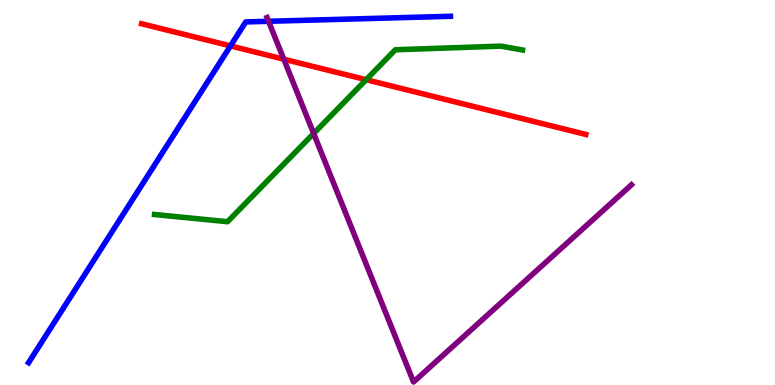[{'lines': ['blue', 'red'], 'intersections': [{'x': 2.97, 'y': 8.81}]}, {'lines': ['green', 'red'], 'intersections': [{'x': 4.72, 'y': 7.93}]}, {'lines': ['purple', 'red'], 'intersections': [{'x': 3.66, 'y': 8.46}]}, {'lines': ['blue', 'green'], 'intersections': []}, {'lines': ['blue', 'purple'], 'intersections': [{'x': 3.47, 'y': 9.45}]}, {'lines': ['green', 'purple'], 'intersections': [{'x': 4.05, 'y': 6.53}]}]